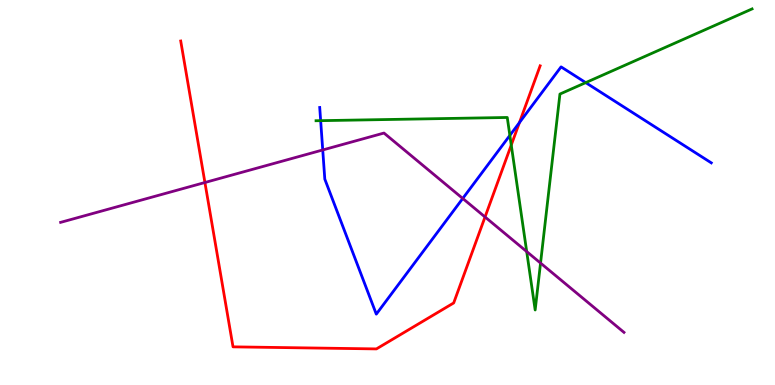[{'lines': ['blue', 'red'], 'intersections': [{'x': 6.7, 'y': 6.82}]}, {'lines': ['green', 'red'], 'intersections': [{'x': 6.6, 'y': 6.23}]}, {'lines': ['purple', 'red'], 'intersections': [{'x': 2.64, 'y': 5.26}, {'x': 6.26, 'y': 4.36}]}, {'lines': ['blue', 'green'], 'intersections': [{'x': 4.14, 'y': 6.87}, {'x': 6.58, 'y': 6.48}, {'x': 7.56, 'y': 7.85}]}, {'lines': ['blue', 'purple'], 'intersections': [{'x': 4.16, 'y': 6.1}, {'x': 5.97, 'y': 4.85}]}, {'lines': ['green', 'purple'], 'intersections': [{'x': 6.8, 'y': 3.47}, {'x': 6.97, 'y': 3.17}]}]